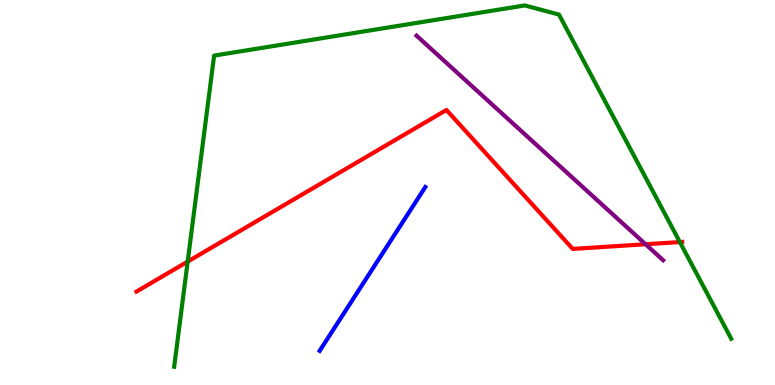[{'lines': ['blue', 'red'], 'intersections': []}, {'lines': ['green', 'red'], 'intersections': [{'x': 2.42, 'y': 3.21}, {'x': 8.77, 'y': 3.71}]}, {'lines': ['purple', 'red'], 'intersections': [{'x': 8.33, 'y': 3.66}]}, {'lines': ['blue', 'green'], 'intersections': []}, {'lines': ['blue', 'purple'], 'intersections': []}, {'lines': ['green', 'purple'], 'intersections': []}]